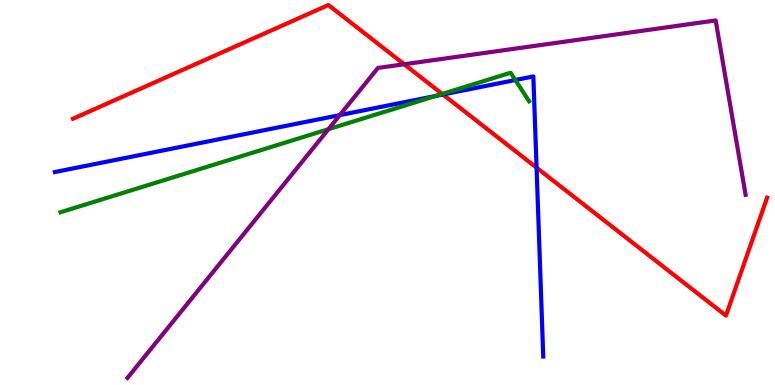[{'lines': ['blue', 'red'], 'intersections': [{'x': 5.72, 'y': 7.55}, {'x': 6.92, 'y': 5.65}]}, {'lines': ['green', 'red'], 'intersections': [{'x': 5.71, 'y': 7.56}]}, {'lines': ['purple', 'red'], 'intersections': [{'x': 5.22, 'y': 8.33}]}, {'lines': ['blue', 'green'], 'intersections': [{'x': 5.62, 'y': 7.51}, {'x': 6.65, 'y': 7.92}]}, {'lines': ['blue', 'purple'], 'intersections': [{'x': 4.39, 'y': 7.01}]}, {'lines': ['green', 'purple'], 'intersections': [{'x': 4.24, 'y': 6.64}]}]